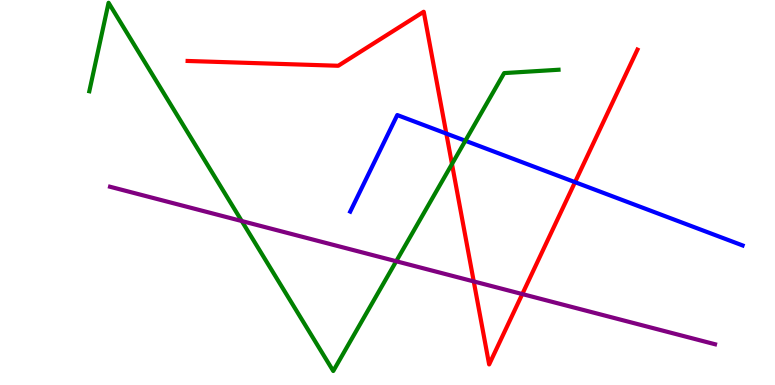[{'lines': ['blue', 'red'], 'intersections': [{'x': 5.76, 'y': 6.53}, {'x': 7.42, 'y': 5.27}]}, {'lines': ['green', 'red'], 'intersections': [{'x': 5.83, 'y': 5.74}]}, {'lines': ['purple', 'red'], 'intersections': [{'x': 6.11, 'y': 2.69}, {'x': 6.74, 'y': 2.36}]}, {'lines': ['blue', 'green'], 'intersections': [{'x': 6.0, 'y': 6.34}]}, {'lines': ['blue', 'purple'], 'intersections': []}, {'lines': ['green', 'purple'], 'intersections': [{'x': 3.12, 'y': 4.26}, {'x': 5.11, 'y': 3.21}]}]